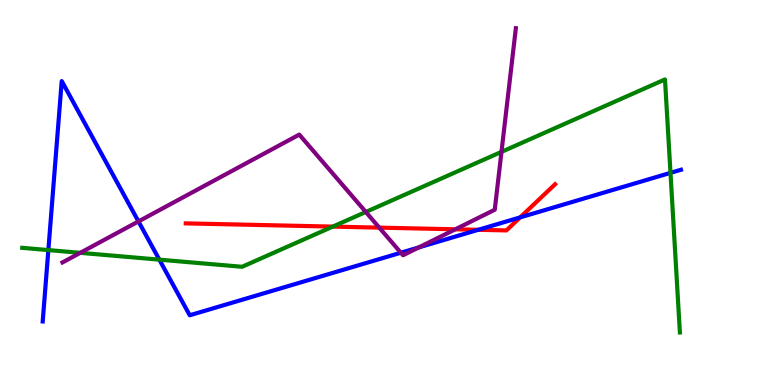[{'lines': ['blue', 'red'], 'intersections': [{'x': 6.17, 'y': 4.03}, {'x': 6.71, 'y': 4.35}]}, {'lines': ['green', 'red'], 'intersections': [{'x': 4.29, 'y': 4.11}]}, {'lines': ['purple', 'red'], 'intersections': [{'x': 4.89, 'y': 4.09}, {'x': 5.88, 'y': 4.04}]}, {'lines': ['blue', 'green'], 'intersections': [{'x': 0.624, 'y': 3.5}, {'x': 2.06, 'y': 3.26}, {'x': 8.65, 'y': 5.51}]}, {'lines': ['blue', 'purple'], 'intersections': [{'x': 1.79, 'y': 4.25}, {'x': 5.17, 'y': 3.44}, {'x': 5.4, 'y': 3.57}]}, {'lines': ['green', 'purple'], 'intersections': [{'x': 1.04, 'y': 3.43}, {'x': 4.72, 'y': 4.49}, {'x': 6.47, 'y': 6.06}]}]